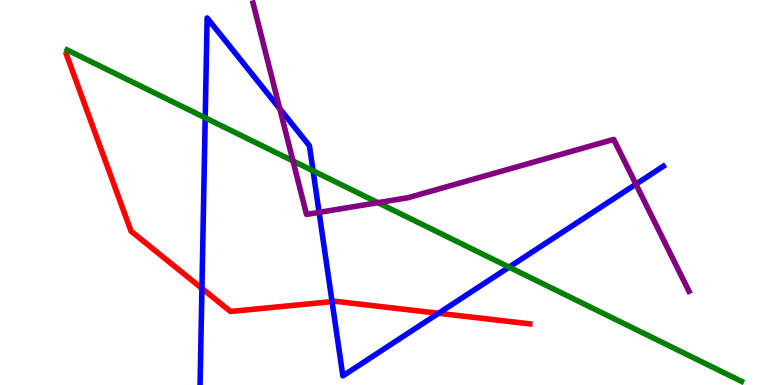[{'lines': ['blue', 'red'], 'intersections': [{'x': 2.61, 'y': 2.51}, {'x': 4.28, 'y': 2.17}, {'x': 5.66, 'y': 1.86}]}, {'lines': ['green', 'red'], 'intersections': []}, {'lines': ['purple', 'red'], 'intersections': []}, {'lines': ['blue', 'green'], 'intersections': [{'x': 2.65, 'y': 6.94}, {'x': 4.04, 'y': 5.56}, {'x': 6.57, 'y': 3.06}]}, {'lines': ['blue', 'purple'], 'intersections': [{'x': 3.61, 'y': 7.18}, {'x': 4.12, 'y': 4.48}, {'x': 8.21, 'y': 5.22}]}, {'lines': ['green', 'purple'], 'intersections': [{'x': 3.78, 'y': 5.82}, {'x': 4.88, 'y': 4.74}]}]